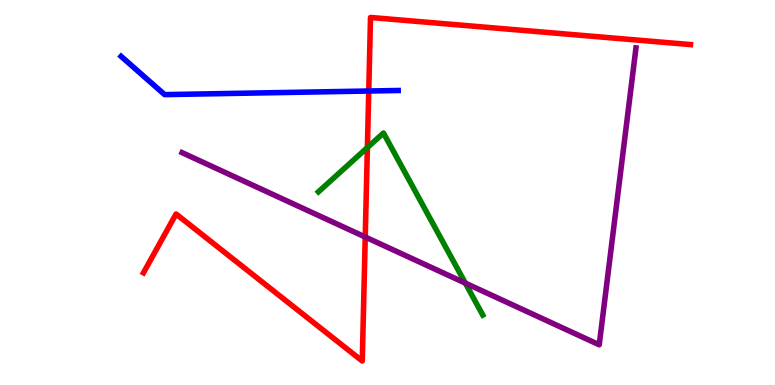[{'lines': ['blue', 'red'], 'intersections': [{'x': 4.76, 'y': 7.64}]}, {'lines': ['green', 'red'], 'intersections': [{'x': 4.74, 'y': 6.17}]}, {'lines': ['purple', 'red'], 'intersections': [{'x': 4.71, 'y': 3.84}]}, {'lines': ['blue', 'green'], 'intersections': []}, {'lines': ['blue', 'purple'], 'intersections': []}, {'lines': ['green', 'purple'], 'intersections': [{'x': 6.0, 'y': 2.65}]}]